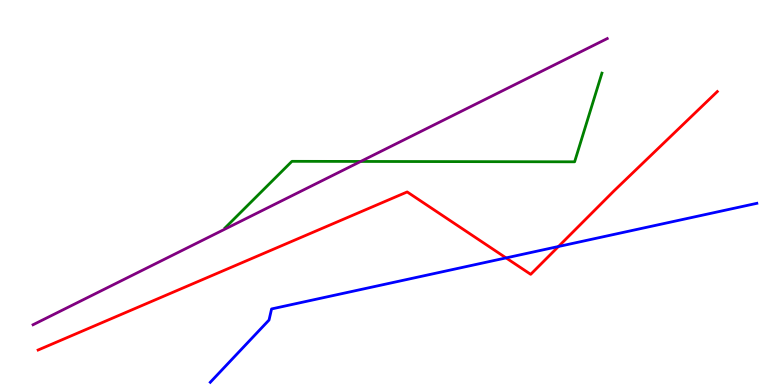[{'lines': ['blue', 'red'], 'intersections': [{'x': 6.53, 'y': 3.3}, {'x': 7.21, 'y': 3.6}]}, {'lines': ['green', 'red'], 'intersections': []}, {'lines': ['purple', 'red'], 'intersections': []}, {'lines': ['blue', 'green'], 'intersections': []}, {'lines': ['blue', 'purple'], 'intersections': []}, {'lines': ['green', 'purple'], 'intersections': [{'x': 4.65, 'y': 5.81}]}]